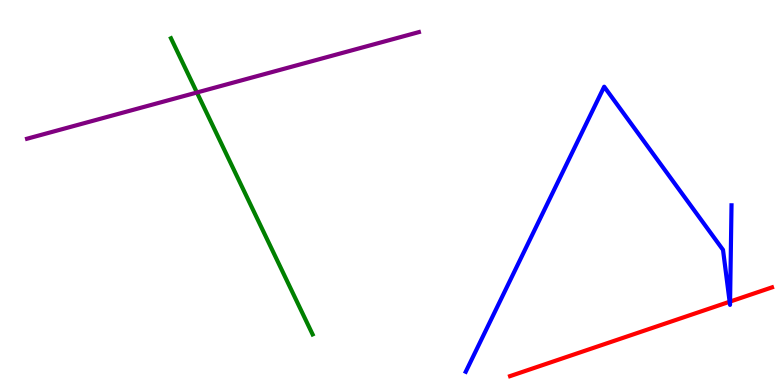[{'lines': ['blue', 'red'], 'intersections': [{'x': 9.41, 'y': 2.16}, {'x': 9.42, 'y': 2.17}]}, {'lines': ['green', 'red'], 'intersections': []}, {'lines': ['purple', 'red'], 'intersections': []}, {'lines': ['blue', 'green'], 'intersections': []}, {'lines': ['blue', 'purple'], 'intersections': []}, {'lines': ['green', 'purple'], 'intersections': [{'x': 2.54, 'y': 7.6}]}]